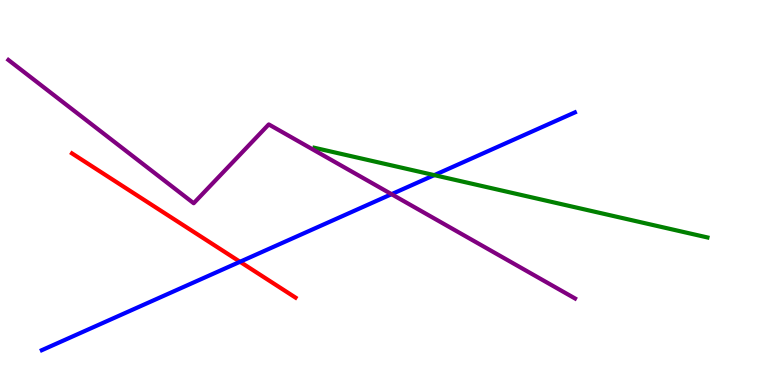[{'lines': ['blue', 'red'], 'intersections': [{'x': 3.1, 'y': 3.2}]}, {'lines': ['green', 'red'], 'intersections': []}, {'lines': ['purple', 'red'], 'intersections': []}, {'lines': ['blue', 'green'], 'intersections': [{'x': 5.6, 'y': 5.45}]}, {'lines': ['blue', 'purple'], 'intersections': [{'x': 5.05, 'y': 4.96}]}, {'lines': ['green', 'purple'], 'intersections': []}]